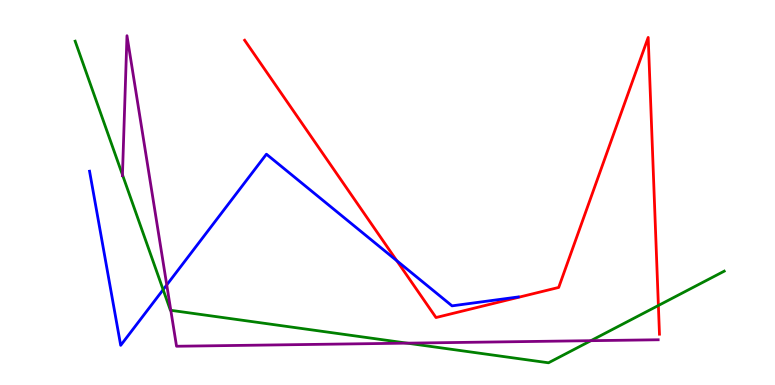[{'lines': ['blue', 'red'], 'intersections': [{'x': 5.12, 'y': 3.23}]}, {'lines': ['green', 'red'], 'intersections': [{'x': 8.5, 'y': 2.06}]}, {'lines': ['purple', 'red'], 'intersections': []}, {'lines': ['blue', 'green'], 'intersections': [{'x': 2.1, 'y': 2.48}]}, {'lines': ['blue', 'purple'], 'intersections': [{'x': 2.15, 'y': 2.6}]}, {'lines': ['green', 'purple'], 'intersections': [{'x': 1.58, 'y': 5.46}, {'x': 2.2, 'y': 1.94}, {'x': 5.25, 'y': 1.09}, {'x': 7.62, 'y': 1.15}]}]